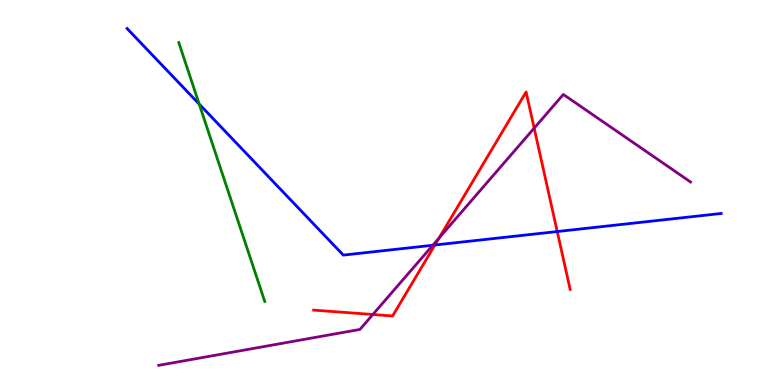[{'lines': ['blue', 'red'], 'intersections': [{'x': 5.61, 'y': 3.64}, {'x': 7.19, 'y': 3.99}]}, {'lines': ['green', 'red'], 'intersections': []}, {'lines': ['purple', 'red'], 'intersections': [{'x': 4.81, 'y': 1.83}, {'x': 5.66, 'y': 3.82}, {'x': 6.89, 'y': 6.67}]}, {'lines': ['blue', 'green'], 'intersections': [{'x': 2.57, 'y': 7.3}]}, {'lines': ['blue', 'purple'], 'intersections': [{'x': 5.58, 'y': 3.63}]}, {'lines': ['green', 'purple'], 'intersections': []}]